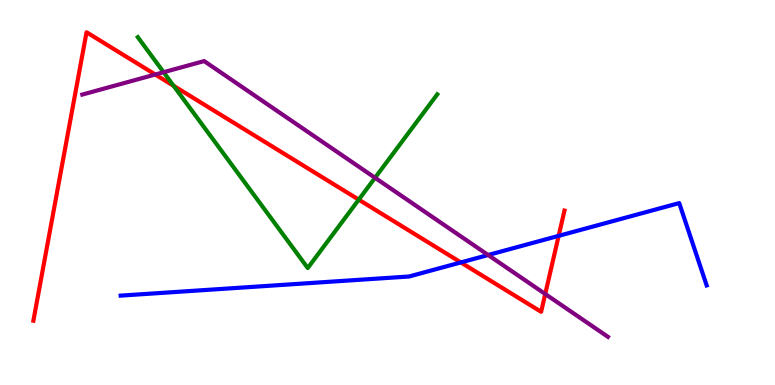[{'lines': ['blue', 'red'], 'intersections': [{'x': 5.95, 'y': 3.18}, {'x': 7.21, 'y': 3.87}]}, {'lines': ['green', 'red'], 'intersections': [{'x': 2.24, 'y': 7.77}, {'x': 4.63, 'y': 4.81}]}, {'lines': ['purple', 'red'], 'intersections': [{'x': 2.0, 'y': 8.06}, {'x': 7.04, 'y': 2.36}]}, {'lines': ['blue', 'green'], 'intersections': []}, {'lines': ['blue', 'purple'], 'intersections': [{'x': 6.3, 'y': 3.38}]}, {'lines': ['green', 'purple'], 'intersections': [{'x': 2.11, 'y': 8.12}, {'x': 4.84, 'y': 5.38}]}]